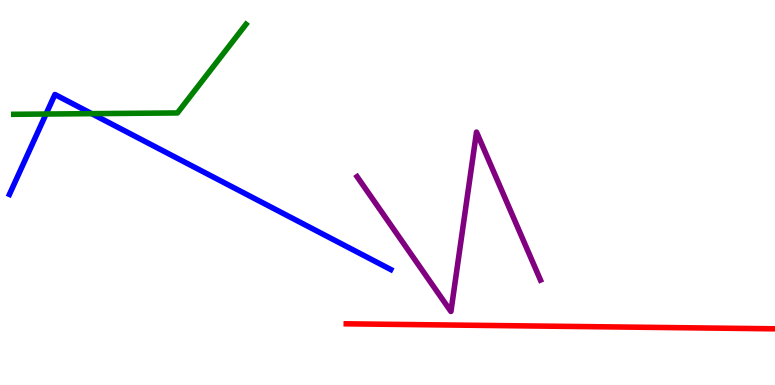[{'lines': ['blue', 'red'], 'intersections': []}, {'lines': ['green', 'red'], 'intersections': []}, {'lines': ['purple', 'red'], 'intersections': []}, {'lines': ['blue', 'green'], 'intersections': [{'x': 0.594, 'y': 7.04}, {'x': 1.18, 'y': 7.05}]}, {'lines': ['blue', 'purple'], 'intersections': []}, {'lines': ['green', 'purple'], 'intersections': []}]